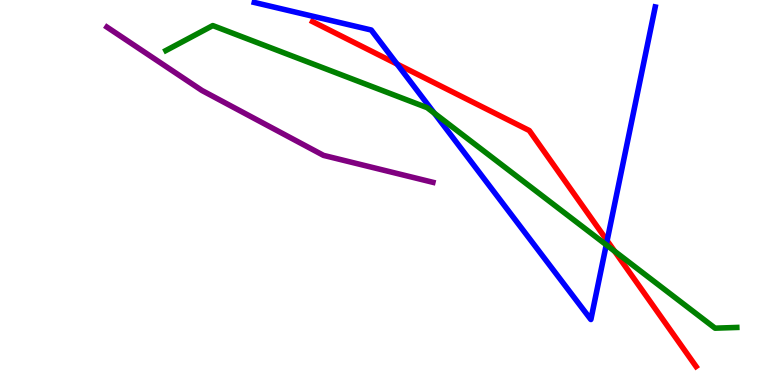[{'lines': ['blue', 'red'], 'intersections': [{'x': 5.12, 'y': 8.34}, {'x': 7.83, 'y': 3.75}]}, {'lines': ['green', 'red'], 'intersections': [{'x': 7.93, 'y': 3.47}]}, {'lines': ['purple', 'red'], 'intersections': []}, {'lines': ['blue', 'green'], 'intersections': [{'x': 5.6, 'y': 7.06}, {'x': 7.82, 'y': 3.64}]}, {'lines': ['blue', 'purple'], 'intersections': []}, {'lines': ['green', 'purple'], 'intersections': []}]